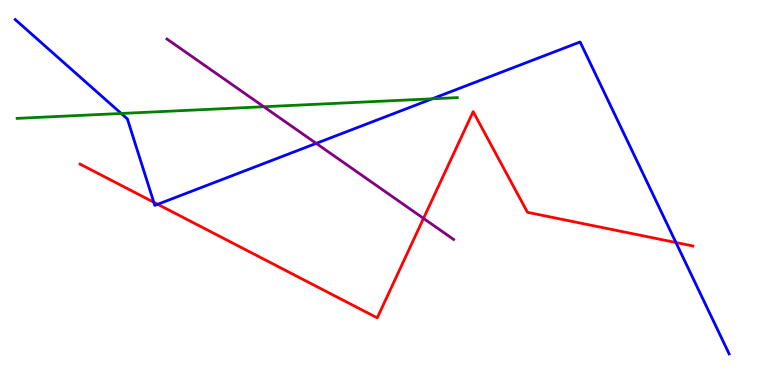[{'lines': ['blue', 'red'], 'intersections': [{'x': 1.98, 'y': 4.75}, {'x': 2.04, 'y': 4.69}, {'x': 8.72, 'y': 3.7}]}, {'lines': ['green', 'red'], 'intersections': []}, {'lines': ['purple', 'red'], 'intersections': [{'x': 5.46, 'y': 4.33}]}, {'lines': ['blue', 'green'], 'intersections': [{'x': 1.56, 'y': 7.05}, {'x': 5.58, 'y': 7.43}]}, {'lines': ['blue', 'purple'], 'intersections': [{'x': 4.08, 'y': 6.28}]}, {'lines': ['green', 'purple'], 'intersections': [{'x': 3.4, 'y': 7.23}]}]